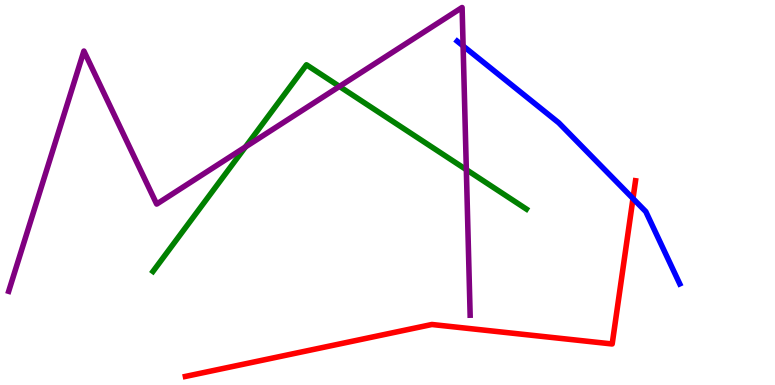[{'lines': ['blue', 'red'], 'intersections': [{'x': 8.17, 'y': 4.84}]}, {'lines': ['green', 'red'], 'intersections': []}, {'lines': ['purple', 'red'], 'intersections': []}, {'lines': ['blue', 'green'], 'intersections': []}, {'lines': ['blue', 'purple'], 'intersections': [{'x': 5.98, 'y': 8.81}]}, {'lines': ['green', 'purple'], 'intersections': [{'x': 3.17, 'y': 6.18}, {'x': 4.38, 'y': 7.75}, {'x': 6.02, 'y': 5.59}]}]